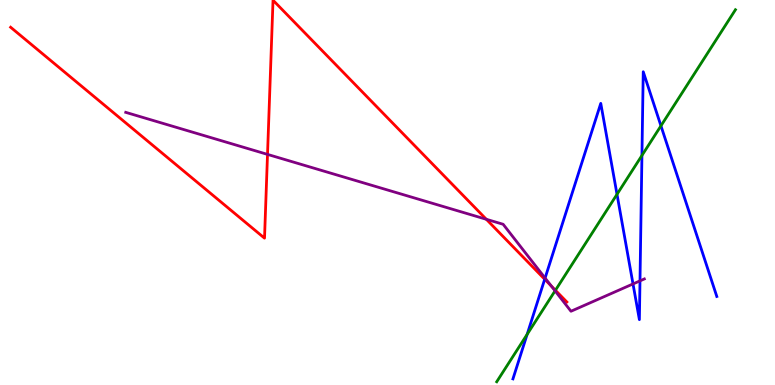[{'lines': ['blue', 'red'], 'intersections': [{'x': 7.03, 'y': 2.75}]}, {'lines': ['green', 'red'], 'intersections': [{'x': 7.17, 'y': 2.46}]}, {'lines': ['purple', 'red'], 'intersections': [{'x': 3.45, 'y': 5.99}, {'x': 6.28, 'y': 4.3}, {'x': 7.11, 'y': 2.57}]}, {'lines': ['blue', 'green'], 'intersections': [{'x': 6.8, 'y': 1.32}, {'x': 7.96, 'y': 4.95}, {'x': 8.28, 'y': 5.96}, {'x': 8.53, 'y': 6.73}]}, {'lines': ['blue', 'purple'], 'intersections': [{'x': 7.03, 'y': 2.78}, {'x': 8.17, 'y': 2.62}, {'x': 8.26, 'y': 2.7}]}, {'lines': ['green', 'purple'], 'intersections': [{'x': 7.16, 'y': 2.45}]}]